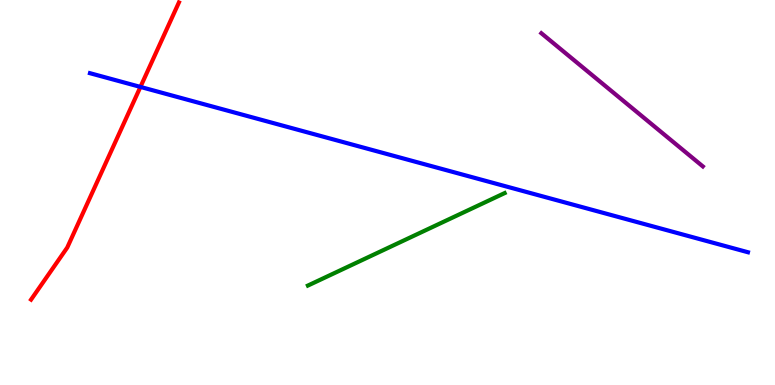[{'lines': ['blue', 'red'], 'intersections': [{'x': 1.81, 'y': 7.74}]}, {'lines': ['green', 'red'], 'intersections': []}, {'lines': ['purple', 'red'], 'intersections': []}, {'lines': ['blue', 'green'], 'intersections': []}, {'lines': ['blue', 'purple'], 'intersections': []}, {'lines': ['green', 'purple'], 'intersections': []}]